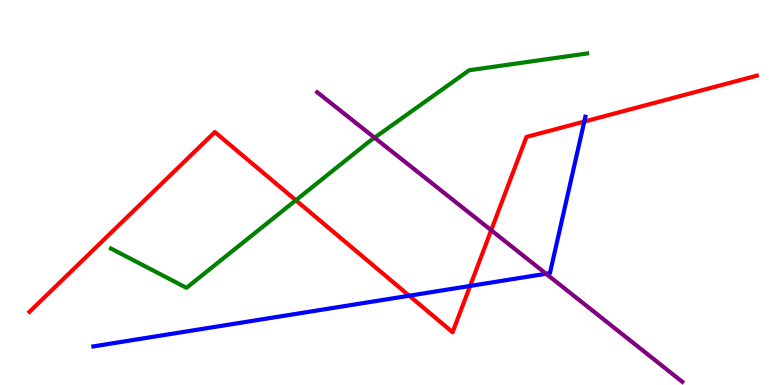[{'lines': ['blue', 'red'], 'intersections': [{'x': 5.28, 'y': 2.32}, {'x': 6.07, 'y': 2.57}, {'x': 7.54, 'y': 6.84}]}, {'lines': ['green', 'red'], 'intersections': [{'x': 3.82, 'y': 4.8}]}, {'lines': ['purple', 'red'], 'intersections': [{'x': 6.34, 'y': 4.02}]}, {'lines': ['blue', 'green'], 'intersections': []}, {'lines': ['blue', 'purple'], 'intersections': [{'x': 7.05, 'y': 2.89}]}, {'lines': ['green', 'purple'], 'intersections': [{'x': 4.83, 'y': 6.42}]}]